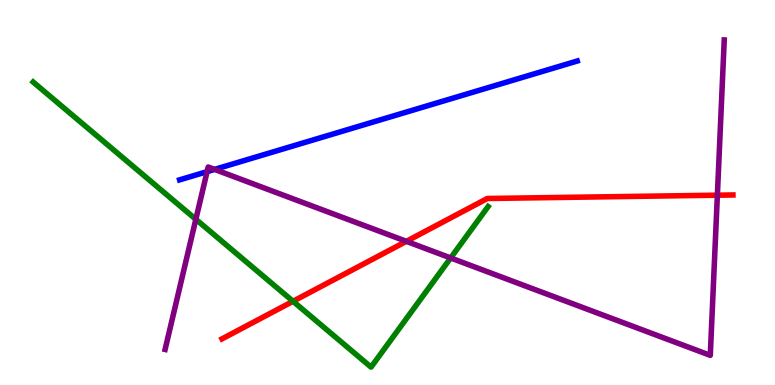[{'lines': ['blue', 'red'], 'intersections': []}, {'lines': ['green', 'red'], 'intersections': [{'x': 3.78, 'y': 2.17}]}, {'lines': ['purple', 'red'], 'intersections': [{'x': 5.24, 'y': 3.73}, {'x': 9.26, 'y': 4.93}]}, {'lines': ['blue', 'green'], 'intersections': []}, {'lines': ['blue', 'purple'], 'intersections': [{'x': 2.67, 'y': 5.54}, {'x': 2.77, 'y': 5.6}]}, {'lines': ['green', 'purple'], 'intersections': [{'x': 2.53, 'y': 4.3}, {'x': 5.81, 'y': 3.3}]}]